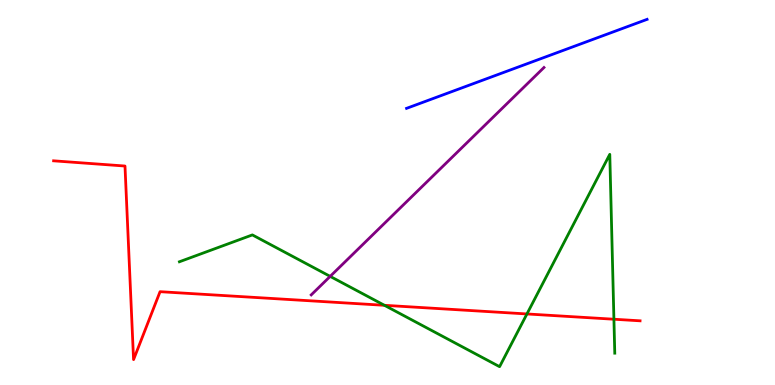[{'lines': ['blue', 'red'], 'intersections': []}, {'lines': ['green', 'red'], 'intersections': [{'x': 4.96, 'y': 2.07}, {'x': 6.8, 'y': 1.85}, {'x': 7.92, 'y': 1.71}]}, {'lines': ['purple', 'red'], 'intersections': []}, {'lines': ['blue', 'green'], 'intersections': []}, {'lines': ['blue', 'purple'], 'intersections': []}, {'lines': ['green', 'purple'], 'intersections': [{'x': 4.26, 'y': 2.82}]}]